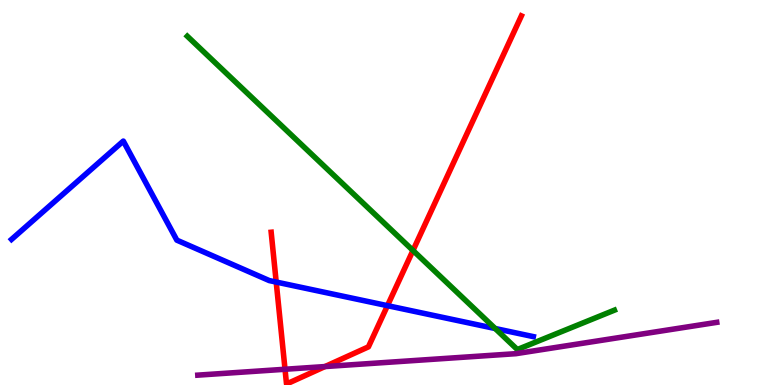[{'lines': ['blue', 'red'], 'intersections': [{'x': 3.56, 'y': 2.67}, {'x': 5.0, 'y': 2.06}]}, {'lines': ['green', 'red'], 'intersections': [{'x': 5.33, 'y': 3.49}]}, {'lines': ['purple', 'red'], 'intersections': [{'x': 3.68, 'y': 0.409}, {'x': 4.19, 'y': 0.479}]}, {'lines': ['blue', 'green'], 'intersections': [{'x': 6.39, 'y': 1.47}]}, {'lines': ['blue', 'purple'], 'intersections': []}, {'lines': ['green', 'purple'], 'intersections': []}]